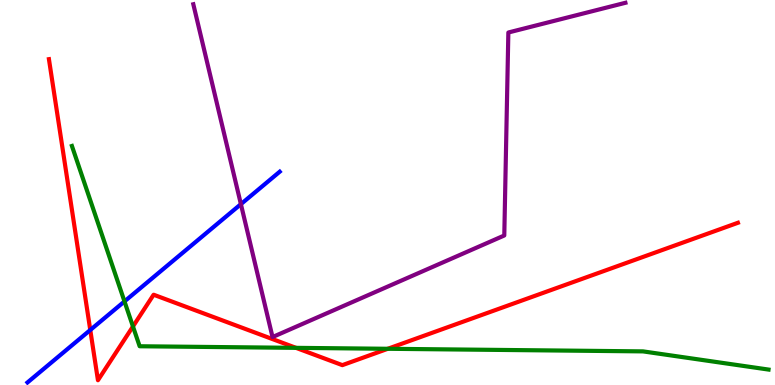[{'lines': ['blue', 'red'], 'intersections': [{'x': 1.16, 'y': 1.43}]}, {'lines': ['green', 'red'], 'intersections': [{'x': 1.72, 'y': 1.52}, {'x': 3.82, 'y': 0.965}, {'x': 5.0, 'y': 0.941}]}, {'lines': ['purple', 'red'], 'intersections': []}, {'lines': ['blue', 'green'], 'intersections': [{'x': 1.61, 'y': 2.17}]}, {'lines': ['blue', 'purple'], 'intersections': [{'x': 3.11, 'y': 4.7}]}, {'lines': ['green', 'purple'], 'intersections': []}]